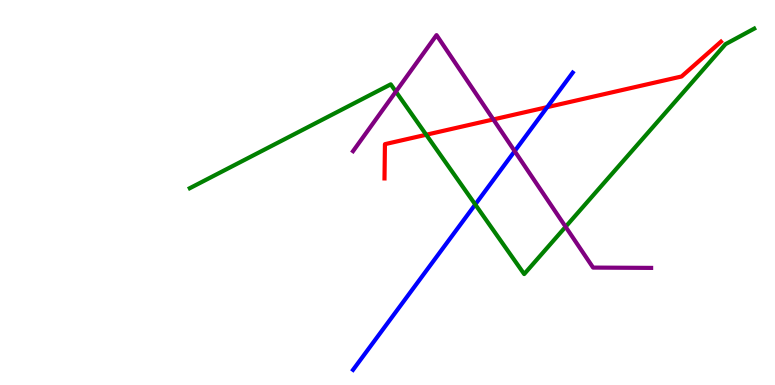[{'lines': ['blue', 'red'], 'intersections': [{'x': 7.06, 'y': 7.22}]}, {'lines': ['green', 'red'], 'intersections': [{'x': 5.5, 'y': 6.5}]}, {'lines': ['purple', 'red'], 'intersections': [{'x': 6.37, 'y': 6.9}]}, {'lines': ['blue', 'green'], 'intersections': [{'x': 6.13, 'y': 4.69}]}, {'lines': ['blue', 'purple'], 'intersections': [{'x': 6.64, 'y': 6.07}]}, {'lines': ['green', 'purple'], 'intersections': [{'x': 5.11, 'y': 7.62}, {'x': 7.3, 'y': 4.11}]}]